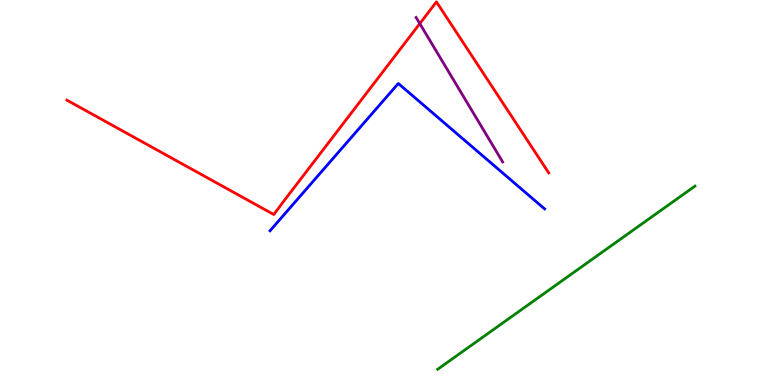[{'lines': ['blue', 'red'], 'intersections': []}, {'lines': ['green', 'red'], 'intersections': []}, {'lines': ['purple', 'red'], 'intersections': [{'x': 5.42, 'y': 9.39}]}, {'lines': ['blue', 'green'], 'intersections': []}, {'lines': ['blue', 'purple'], 'intersections': []}, {'lines': ['green', 'purple'], 'intersections': []}]